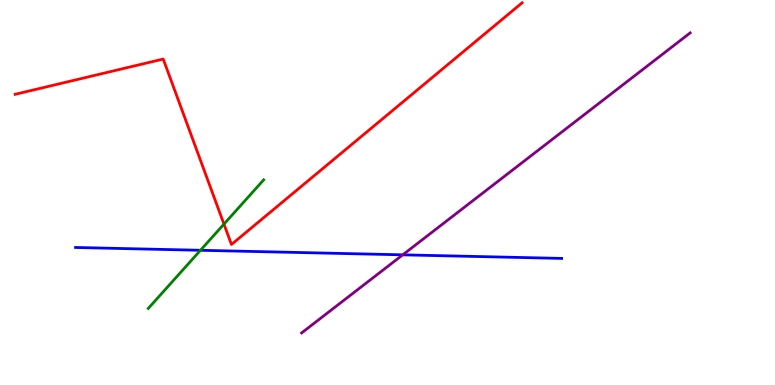[{'lines': ['blue', 'red'], 'intersections': []}, {'lines': ['green', 'red'], 'intersections': [{'x': 2.89, 'y': 4.18}]}, {'lines': ['purple', 'red'], 'intersections': []}, {'lines': ['blue', 'green'], 'intersections': [{'x': 2.59, 'y': 3.5}]}, {'lines': ['blue', 'purple'], 'intersections': [{'x': 5.2, 'y': 3.38}]}, {'lines': ['green', 'purple'], 'intersections': []}]